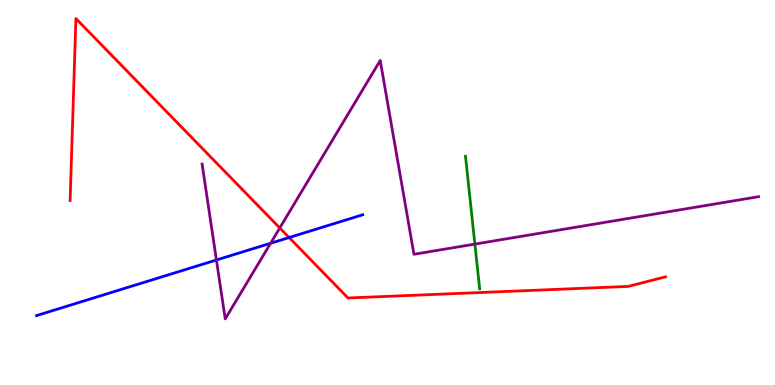[{'lines': ['blue', 'red'], 'intersections': [{'x': 3.73, 'y': 3.83}]}, {'lines': ['green', 'red'], 'intersections': []}, {'lines': ['purple', 'red'], 'intersections': [{'x': 3.61, 'y': 4.08}]}, {'lines': ['blue', 'green'], 'intersections': []}, {'lines': ['blue', 'purple'], 'intersections': [{'x': 2.79, 'y': 3.25}, {'x': 3.49, 'y': 3.68}]}, {'lines': ['green', 'purple'], 'intersections': [{'x': 6.13, 'y': 3.66}]}]